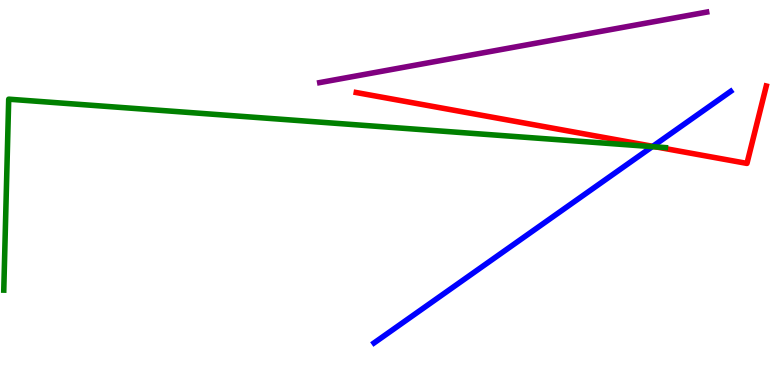[{'lines': ['blue', 'red'], 'intersections': [{'x': 8.42, 'y': 6.2}]}, {'lines': ['green', 'red'], 'intersections': [{'x': 8.47, 'y': 6.18}]}, {'lines': ['purple', 'red'], 'intersections': []}, {'lines': ['blue', 'green'], 'intersections': [{'x': 8.42, 'y': 6.19}]}, {'lines': ['blue', 'purple'], 'intersections': []}, {'lines': ['green', 'purple'], 'intersections': []}]